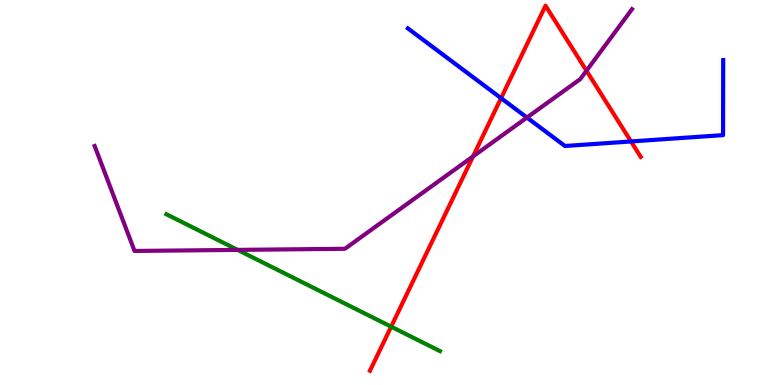[{'lines': ['blue', 'red'], 'intersections': [{'x': 6.47, 'y': 7.45}, {'x': 8.14, 'y': 6.33}]}, {'lines': ['green', 'red'], 'intersections': [{'x': 5.05, 'y': 1.51}]}, {'lines': ['purple', 'red'], 'intersections': [{'x': 6.1, 'y': 5.94}, {'x': 7.57, 'y': 8.16}]}, {'lines': ['blue', 'green'], 'intersections': []}, {'lines': ['blue', 'purple'], 'intersections': [{'x': 6.8, 'y': 6.95}]}, {'lines': ['green', 'purple'], 'intersections': [{'x': 3.07, 'y': 3.51}]}]